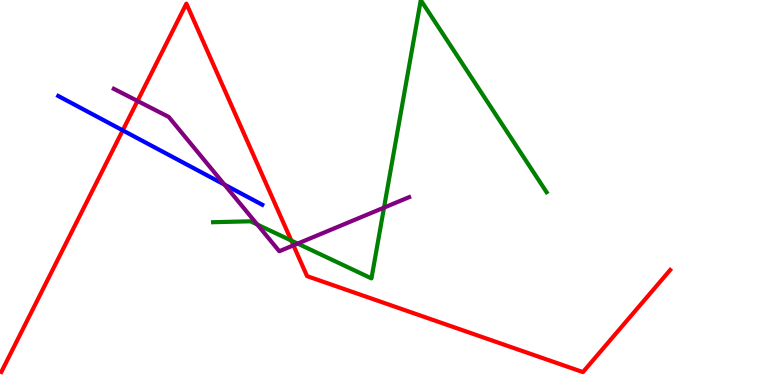[{'lines': ['blue', 'red'], 'intersections': [{'x': 1.58, 'y': 6.61}]}, {'lines': ['green', 'red'], 'intersections': [{'x': 3.76, 'y': 3.75}]}, {'lines': ['purple', 'red'], 'intersections': [{'x': 1.77, 'y': 7.38}, {'x': 3.79, 'y': 3.63}]}, {'lines': ['blue', 'green'], 'intersections': []}, {'lines': ['blue', 'purple'], 'intersections': [{'x': 2.9, 'y': 5.21}]}, {'lines': ['green', 'purple'], 'intersections': [{'x': 3.32, 'y': 4.17}, {'x': 3.84, 'y': 3.67}, {'x': 4.95, 'y': 4.61}]}]